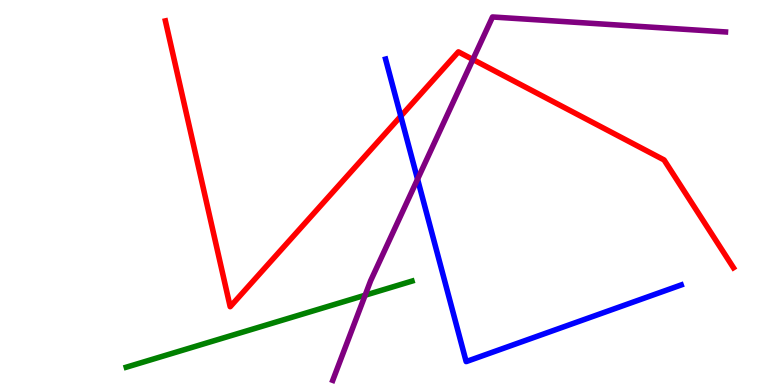[{'lines': ['blue', 'red'], 'intersections': [{'x': 5.17, 'y': 6.98}]}, {'lines': ['green', 'red'], 'intersections': []}, {'lines': ['purple', 'red'], 'intersections': [{'x': 6.1, 'y': 8.45}]}, {'lines': ['blue', 'green'], 'intersections': []}, {'lines': ['blue', 'purple'], 'intersections': [{'x': 5.39, 'y': 5.35}]}, {'lines': ['green', 'purple'], 'intersections': [{'x': 4.71, 'y': 2.33}]}]